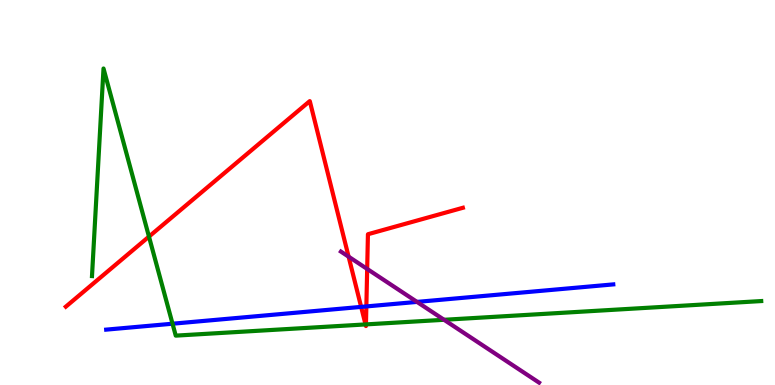[{'lines': ['blue', 'red'], 'intersections': [{'x': 4.66, 'y': 2.03}, {'x': 4.73, 'y': 2.04}]}, {'lines': ['green', 'red'], 'intersections': [{'x': 1.92, 'y': 3.85}, {'x': 4.72, 'y': 1.57}, {'x': 4.72, 'y': 1.57}]}, {'lines': ['purple', 'red'], 'intersections': [{'x': 4.5, 'y': 3.33}, {'x': 4.74, 'y': 3.01}]}, {'lines': ['blue', 'green'], 'intersections': [{'x': 2.23, 'y': 1.59}]}, {'lines': ['blue', 'purple'], 'intersections': [{'x': 5.38, 'y': 2.16}]}, {'lines': ['green', 'purple'], 'intersections': [{'x': 5.73, 'y': 1.69}]}]